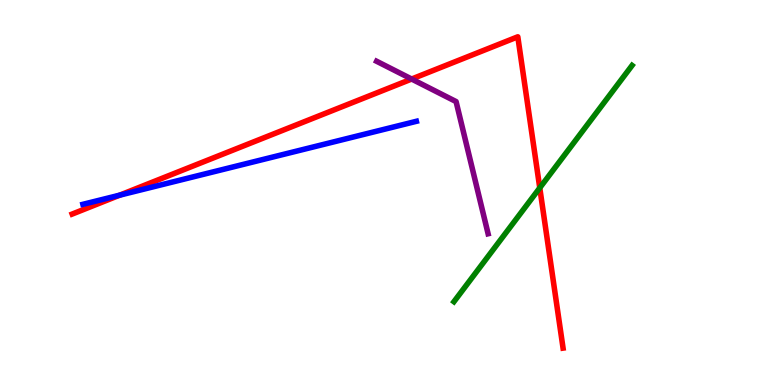[{'lines': ['blue', 'red'], 'intersections': [{'x': 1.54, 'y': 4.93}]}, {'lines': ['green', 'red'], 'intersections': [{'x': 6.96, 'y': 5.12}]}, {'lines': ['purple', 'red'], 'intersections': [{'x': 5.31, 'y': 7.95}]}, {'lines': ['blue', 'green'], 'intersections': []}, {'lines': ['blue', 'purple'], 'intersections': []}, {'lines': ['green', 'purple'], 'intersections': []}]